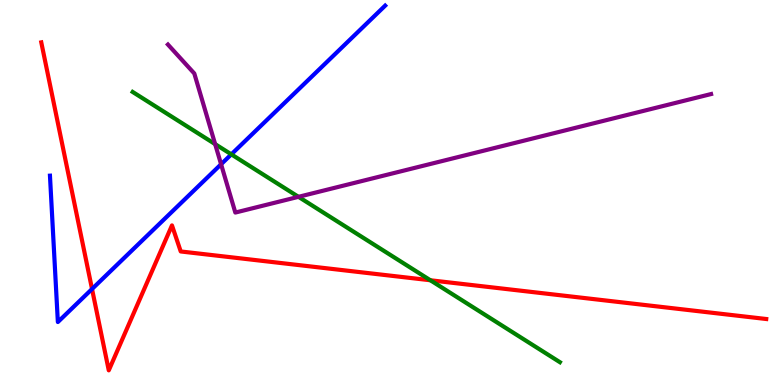[{'lines': ['blue', 'red'], 'intersections': [{'x': 1.19, 'y': 2.49}]}, {'lines': ['green', 'red'], 'intersections': [{'x': 5.55, 'y': 2.72}]}, {'lines': ['purple', 'red'], 'intersections': []}, {'lines': ['blue', 'green'], 'intersections': [{'x': 2.98, 'y': 5.99}]}, {'lines': ['blue', 'purple'], 'intersections': [{'x': 2.85, 'y': 5.73}]}, {'lines': ['green', 'purple'], 'intersections': [{'x': 2.78, 'y': 6.26}, {'x': 3.85, 'y': 4.89}]}]